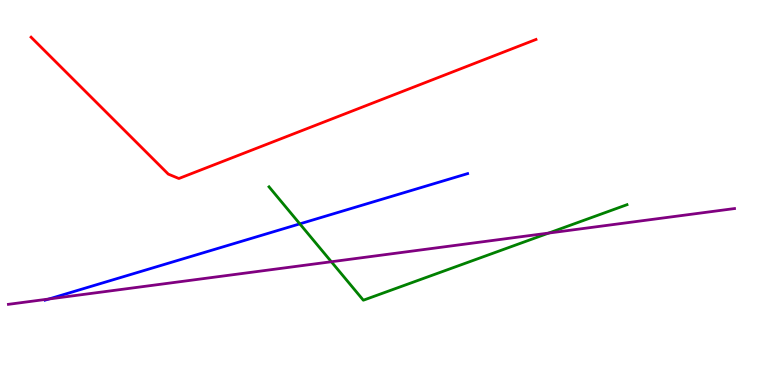[{'lines': ['blue', 'red'], 'intersections': []}, {'lines': ['green', 'red'], 'intersections': []}, {'lines': ['purple', 'red'], 'intersections': []}, {'lines': ['blue', 'green'], 'intersections': [{'x': 3.87, 'y': 4.19}]}, {'lines': ['blue', 'purple'], 'intersections': [{'x': 0.632, 'y': 2.23}]}, {'lines': ['green', 'purple'], 'intersections': [{'x': 4.28, 'y': 3.2}, {'x': 7.08, 'y': 3.95}]}]